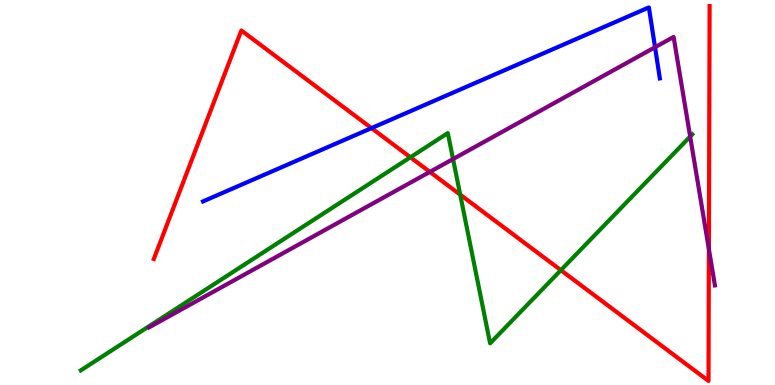[{'lines': ['blue', 'red'], 'intersections': [{'x': 4.79, 'y': 6.67}]}, {'lines': ['green', 'red'], 'intersections': [{'x': 5.3, 'y': 5.91}, {'x': 5.94, 'y': 4.94}, {'x': 7.24, 'y': 2.98}]}, {'lines': ['purple', 'red'], 'intersections': [{'x': 5.55, 'y': 5.54}, {'x': 9.15, 'y': 3.53}]}, {'lines': ['blue', 'green'], 'intersections': []}, {'lines': ['blue', 'purple'], 'intersections': [{'x': 8.45, 'y': 8.77}]}, {'lines': ['green', 'purple'], 'intersections': [{'x': 5.85, 'y': 5.87}, {'x': 8.91, 'y': 6.45}]}]